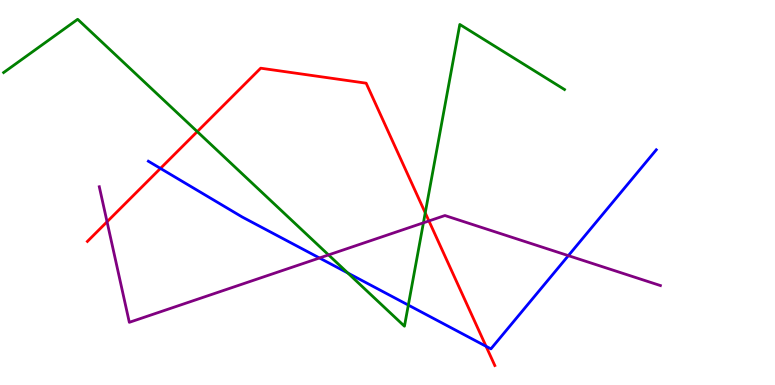[{'lines': ['blue', 'red'], 'intersections': [{'x': 2.07, 'y': 5.63}, {'x': 6.27, 'y': 1.01}]}, {'lines': ['green', 'red'], 'intersections': [{'x': 2.55, 'y': 6.58}, {'x': 5.49, 'y': 4.47}]}, {'lines': ['purple', 'red'], 'intersections': [{'x': 1.38, 'y': 4.24}, {'x': 5.53, 'y': 4.26}]}, {'lines': ['blue', 'green'], 'intersections': [{'x': 4.49, 'y': 2.91}, {'x': 5.27, 'y': 2.08}]}, {'lines': ['blue', 'purple'], 'intersections': [{'x': 4.12, 'y': 3.3}, {'x': 7.33, 'y': 3.36}]}, {'lines': ['green', 'purple'], 'intersections': [{'x': 4.24, 'y': 3.38}, {'x': 5.46, 'y': 4.21}]}]